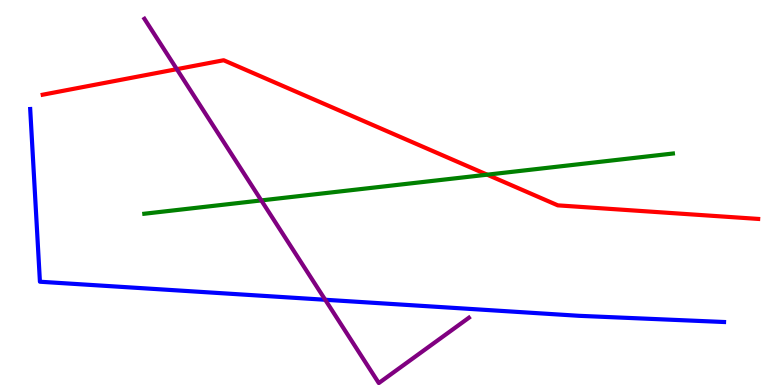[{'lines': ['blue', 'red'], 'intersections': []}, {'lines': ['green', 'red'], 'intersections': [{'x': 6.29, 'y': 5.46}]}, {'lines': ['purple', 'red'], 'intersections': [{'x': 2.28, 'y': 8.2}]}, {'lines': ['blue', 'green'], 'intersections': []}, {'lines': ['blue', 'purple'], 'intersections': [{'x': 4.2, 'y': 2.21}]}, {'lines': ['green', 'purple'], 'intersections': [{'x': 3.37, 'y': 4.79}]}]